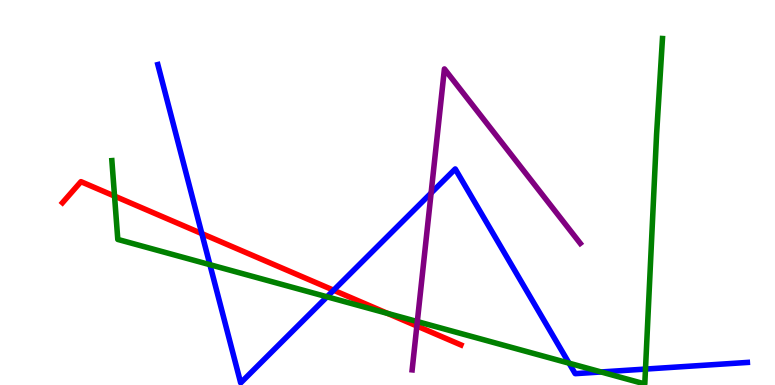[{'lines': ['blue', 'red'], 'intersections': [{'x': 2.6, 'y': 3.93}, {'x': 4.3, 'y': 2.46}]}, {'lines': ['green', 'red'], 'intersections': [{'x': 1.48, 'y': 4.91}, {'x': 5.0, 'y': 1.86}]}, {'lines': ['purple', 'red'], 'intersections': [{'x': 5.38, 'y': 1.53}]}, {'lines': ['blue', 'green'], 'intersections': [{'x': 2.71, 'y': 3.12}, {'x': 4.22, 'y': 2.29}, {'x': 7.34, 'y': 0.567}, {'x': 7.76, 'y': 0.338}, {'x': 8.33, 'y': 0.414}]}, {'lines': ['blue', 'purple'], 'intersections': [{'x': 5.56, 'y': 4.99}]}, {'lines': ['green', 'purple'], 'intersections': [{'x': 5.38, 'y': 1.65}]}]